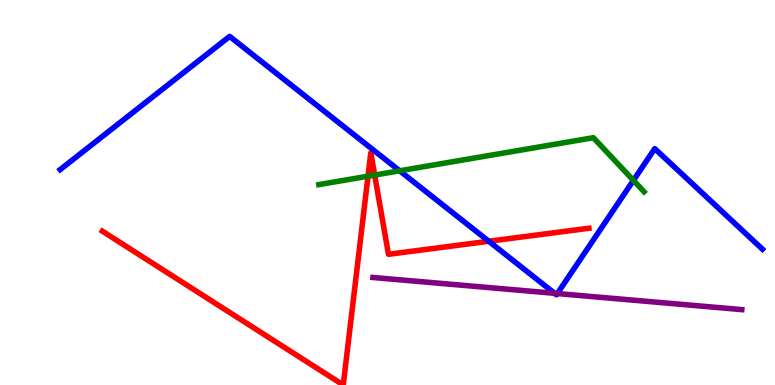[{'lines': ['blue', 'red'], 'intersections': [{'x': 6.31, 'y': 3.73}]}, {'lines': ['green', 'red'], 'intersections': [{'x': 4.75, 'y': 5.42}, {'x': 4.83, 'y': 5.45}]}, {'lines': ['purple', 'red'], 'intersections': []}, {'lines': ['blue', 'green'], 'intersections': [{'x': 5.16, 'y': 5.56}, {'x': 8.17, 'y': 5.31}]}, {'lines': ['blue', 'purple'], 'intersections': [{'x': 7.16, 'y': 2.38}, {'x': 7.19, 'y': 2.38}]}, {'lines': ['green', 'purple'], 'intersections': []}]